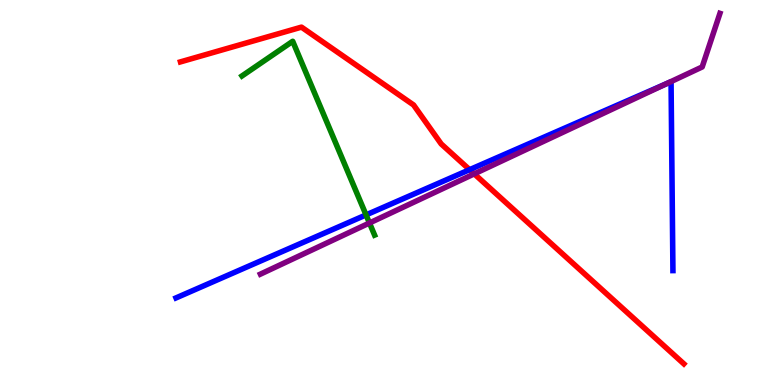[{'lines': ['blue', 'red'], 'intersections': [{'x': 6.06, 'y': 5.59}]}, {'lines': ['green', 'red'], 'intersections': []}, {'lines': ['purple', 'red'], 'intersections': [{'x': 6.12, 'y': 5.48}]}, {'lines': ['blue', 'green'], 'intersections': [{'x': 4.72, 'y': 4.42}]}, {'lines': ['blue', 'purple'], 'intersections': [{'x': 8.61, 'y': 7.83}]}, {'lines': ['green', 'purple'], 'intersections': [{'x': 4.77, 'y': 4.21}]}]